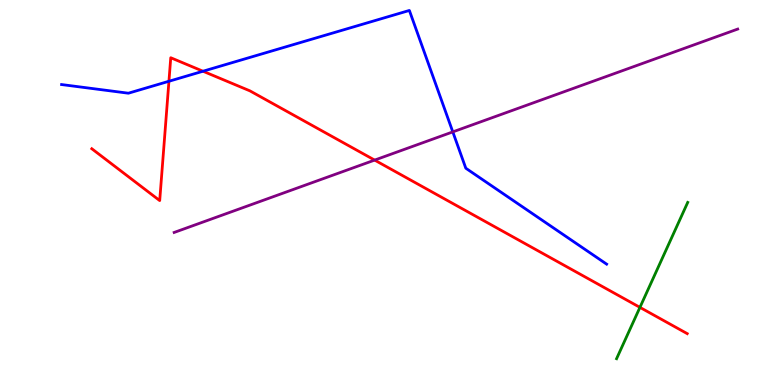[{'lines': ['blue', 'red'], 'intersections': [{'x': 2.18, 'y': 7.89}, {'x': 2.62, 'y': 8.15}]}, {'lines': ['green', 'red'], 'intersections': [{'x': 8.26, 'y': 2.02}]}, {'lines': ['purple', 'red'], 'intersections': [{'x': 4.83, 'y': 5.84}]}, {'lines': ['blue', 'green'], 'intersections': []}, {'lines': ['blue', 'purple'], 'intersections': [{'x': 5.84, 'y': 6.57}]}, {'lines': ['green', 'purple'], 'intersections': []}]